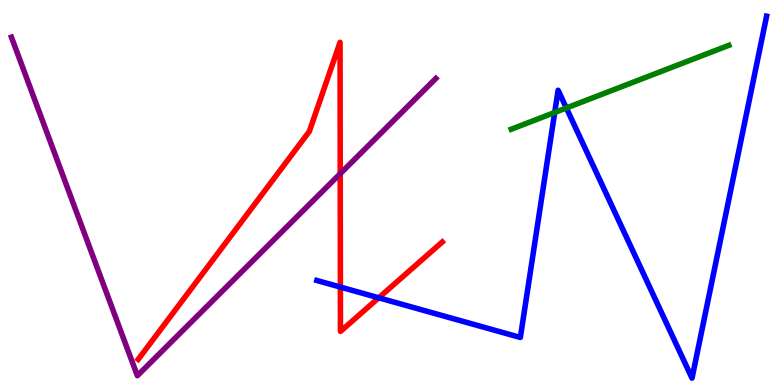[{'lines': ['blue', 'red'], 'intersections': [{'x': 4.39, 'y': 2.54}, {'x': 4.89, 'y': 2.26}]}, {'lines': ['green', 'red'], 'intersections': []}, {'lines': ['purple', 'red'], 'intersections': [{'x': 4.39, 'y': 5.49}]}, {'lines': ['blue', 'green'], 'intersections': [{'x': 7.16, 'y': 7.08}, {'x': 7.31, 'y': 7.2}]}, {'lines': ['blue', 'purple'], 'intersections': []}, {'lines': ['green', 'purple'], 'intersections': []}]